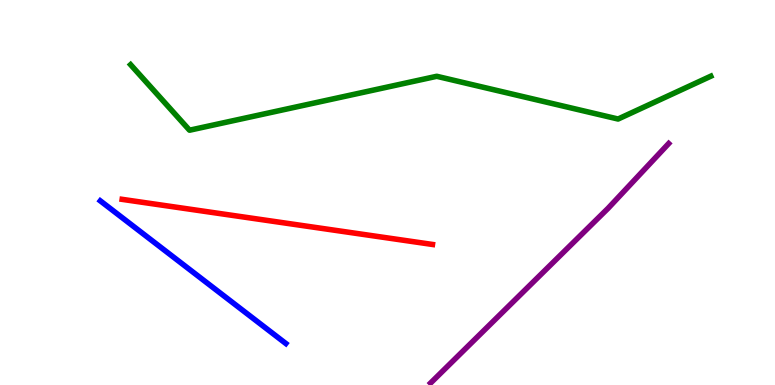[{'lines': ['blue', 'red'], 'intersections': []}, {'lines': ['green', 'red'], 'intersections': []}, {'lines': ['purple', 'red'], 'intersections': []}, {'lines': ['blue', 'green'], 'intersections': []}, {'lines': ['blue', 'purple'], 'intersections': []}, {'lines': ['green', 'purple'], 'intersections': []}]